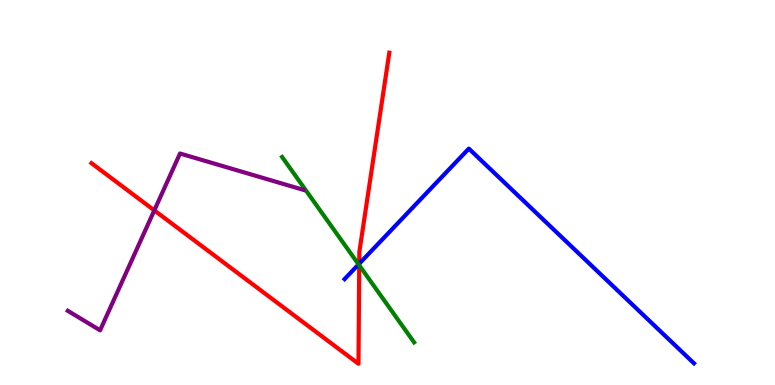[{'lines': ['blue', 'red'], 'intersections': [{'x': 4.64, 'y': 3.15}]}, {'lines': ['green', 'red'], 'intersections': [{'x': 4.64, 'y': 3.11}]}, {'lines': ['purple', 'red'], 'intersections': [{'x': 1.99, 'y': 4.54}]}, {'lines': ['blue', 'green'], 'intersections': [{'x': 4.63, 'y': 3.13}]}, {'lines': ['blue', 'purple'], 'intersections': []}, {'lines': ['green', 'purple'], 'intersections': []}]